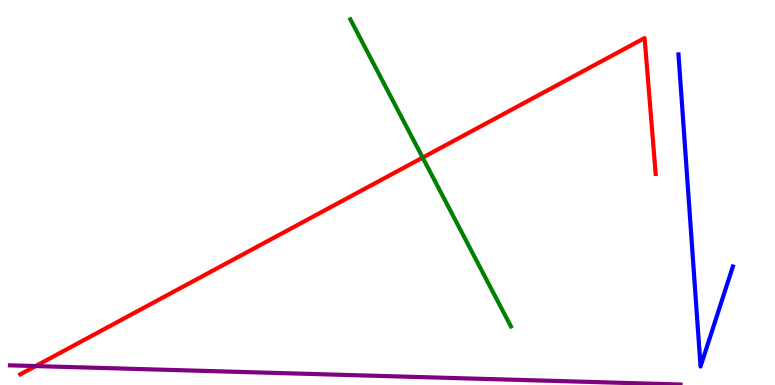[{'lines': ['blue', 'red'], 'intersections': []}, {'lines': ['green', 'red'], 'intersections': [{'x': 5.45, 'y': 5.91}]}, {'lines': ['purple', 'red'], 'intersections': [{'x': 0.46, 'y': 0.492}]}, {'lines': ['blue', 'green'], 'intersections': []}, {'lines': ['blue', 'purple'], 'intersections': []}, {'lines': ['green', 'purple'], 'intersections': []}]